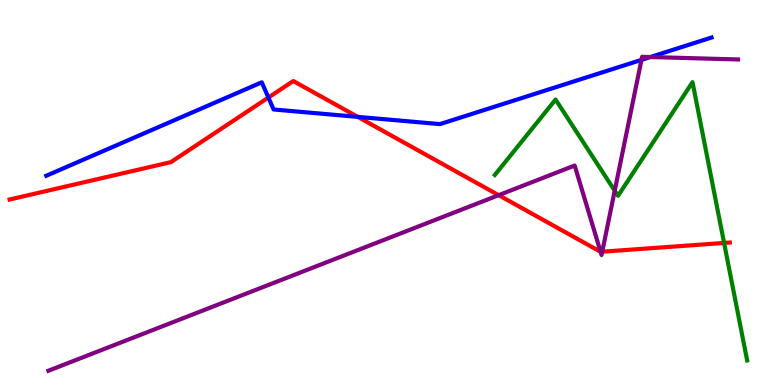[{'lines': ['blue', 'red'], 'intersections': [{'x': 3.46, 'y': 7.47}, {'x': 4.62, 'y': 6.96}]}, {'lines': ['green', 'red'], 'intersections': [{'x': 9.34, 'y': 3.69}]}, {'lines': ['purple', 'red'], 'intersections': [{'x': 6.43, 'y': 4.93}, {'x': 7.75, 'y': 3.46}, {'x': 7.77, 'y': 3.46}]}, {'lines': ['blue', 'green'], 'intersections': []}, {'lines': ['blue', 'purple'], 'intersections': [{'x': 8.28, 'y': 8.44}, {'x': 8.39, 'y': 8.52}]}, {'lines': ['green', 'purple'], 'intersections': [{'x': 7.93, 'y': 5.05}]}]